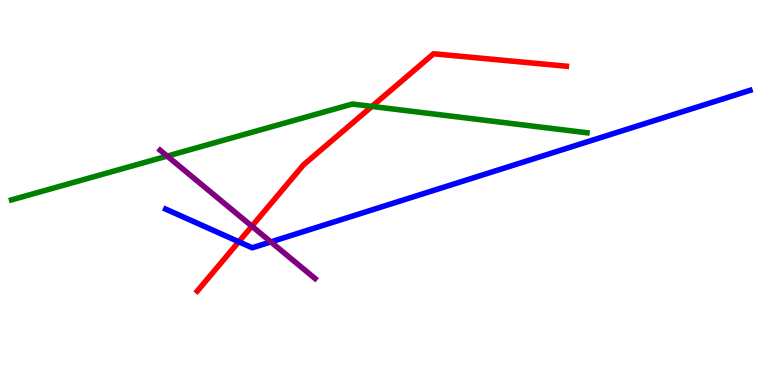[{'lines': ['blue', 'red'], 'intersections': [{'x': 3.08, 'y': 3.72}]}, {'lines': ['green', 'red'], 'intersections': [{'x': 4.8, 'y': 7.24}]}, {'lines': ['purple', 'red'], 'intersections': [{'x': 3.25, 'y': 4.12}]}, {'lines': ['blue', 'green'], 'intersections': []}, {'lines': ['blue', 'purple'], 'intersections': [{'x': 3.49, 'y': 3.72}]}, {'lines': ['green', 'purple'], 'intersections': [{'x': 2.16, 'y': 5.95}]}]